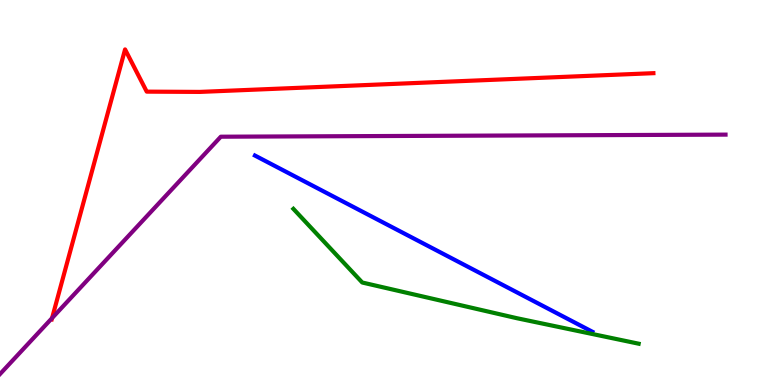[{'lines': ['blue', 'red'], 'intersections': []}, {'lines': ['green', 'red'], 'intersections': []}, {'lines': ['purple', 'red'], 'intersections': [{'x': 0.672, 'y': 1.74}]}, {'lines': ['blue', 'green'], 'intersections': []}, {'lines': ['blue', 'purple'], 'intersections': []}, {'lines': ['green', 'purple'], 'intersections': []}]